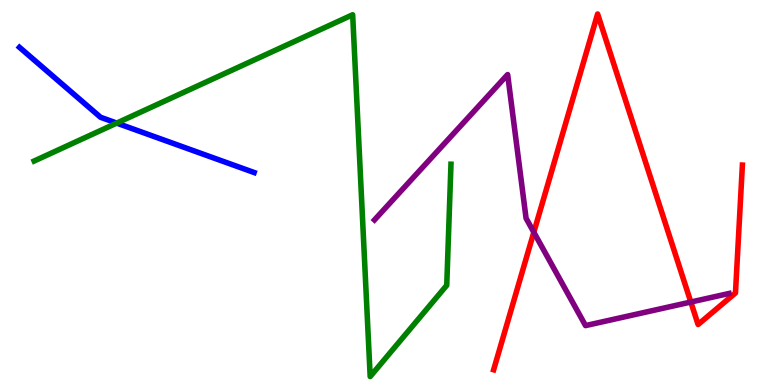[{'lines': ['blue', 'red'], 'intersections': []}, {'lines': ['green', 'red'], 'intersections': []}, {'lines': ['purple', 'red'], 'intersections': [{'x': 6.89, 'y': 3.97}, {'x': 8.91, 'y': 2.15}]}, {'lines': ['blue', 'green'], 'intersections': [{'x': 1.51, 'y': 6.8}]}, {'lines': ['blue', 'purple'], 'intersections': []}, {'lines': ['green', 'purple'], 'intersections': []}]